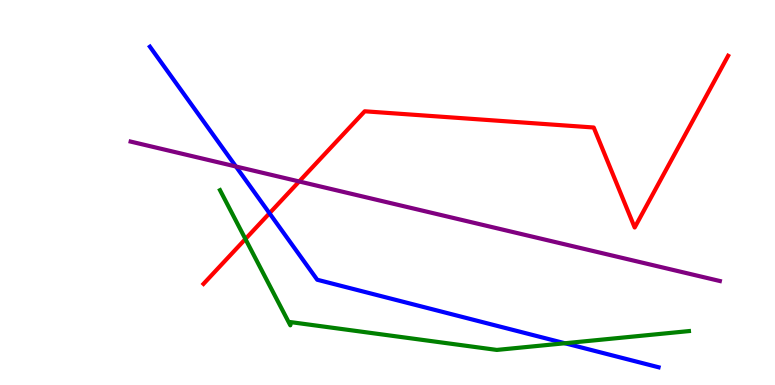[{'lines': ['blue', 'red'], 'intersections': [{'x': 3.48, 'y': 4.46}]}, {'lines': ['green', 'red'], 'intersections': [{'x': 3.17, 'y': 3.79}]}, {'lines': ['purple', 'red'], 'intersections': [{'x': 3.86, 'y': 5.29}]}, {'lines': ['blue', 'green'], 'intersections': [{'x': 7.29, 'y': 1.08}]}, {'lines': ['blue', 'purple'], 'intersections': [{'x': 3.04, 'y': 5.68}]}, {'lines': ['green', 'purple'], 'intersections': []}]